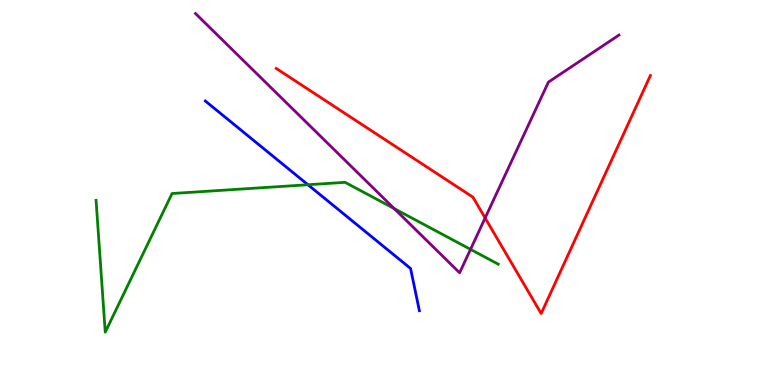[{'lines': ['blue', 'red'], 'intersections': []}, {'lines': ['green', 'red'], 'intersections': []}, {'lines': ['purple', 'red'], 'intersections': [{'x': 6.26, 'y': 4.34}]}, {'lines': ['blue', 'green'], 'intersections': [{'x': 3.97, 'y': 5.2}]}, {'lines': ['blue', 'purple'], 'intersections': []}, {'lines': ['green', 'purple'], 'intersections': [{'x': 5.09, 'y': 4.58}, {'x': 6.07, 'y': 3.52}]}]